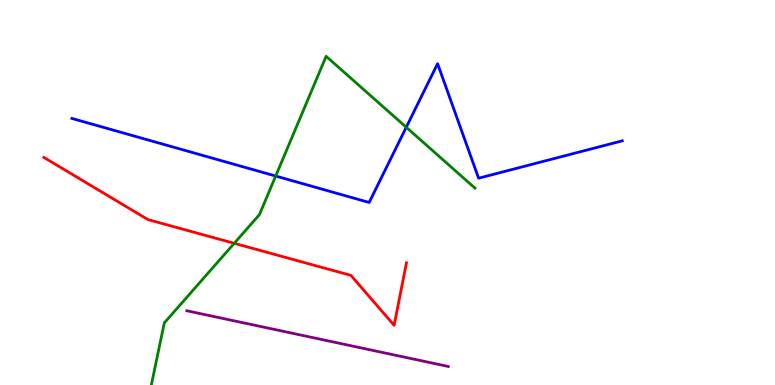[{'lines': ['blue', 'red'], 'intersections': []}, {'lines': ['green', 'red'], 'intersections': [{'x': 3.02, 'y': 3.68}]}, {'lines': ['purple', 'red'], 'intersections': []}, {'lines': ['blue', 'green'], 'intersections': [{'x': 3.56, 'y': 5.43}, {'x': 5.24, 'y': 6.69}]}, {'lines': ['blue', 'purple'], 'intersections': []}, {'lines': ['green', 'purple'], 'intersections': []}]